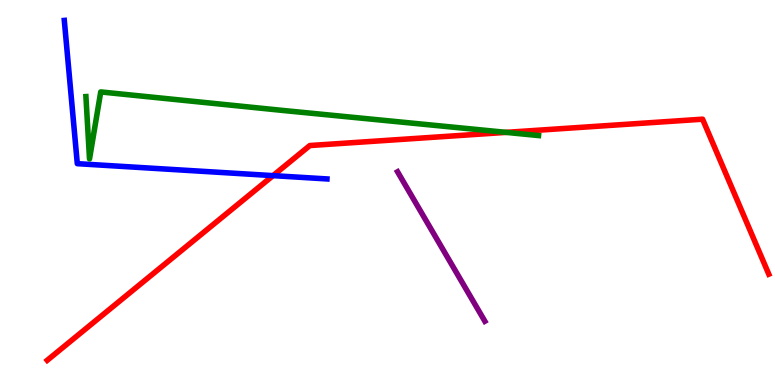[{'lines': ['blue', 'red'], 'intersections': [{'x': 3.52, 'y': 5.44}]}, {'lines': ['green', 'red'], 'intersections': [{'x': 6.53, 'y': 6.56}]}, {'lines': ['purple', 'red'], 'intersections': []}, {'lines': ['blue', 'green'], 'intersections': []}, {'lines': ['blue', 'purple'], 'intersections': []}, {'lines': ['green', 'purple'], 'intersections': []}]